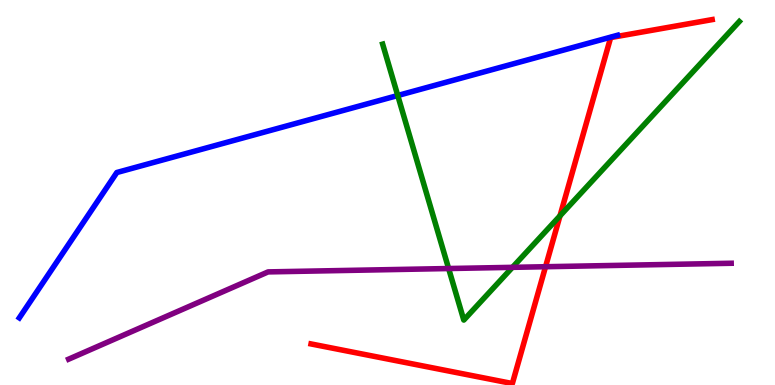[{'lines': ['blue', 'red'], 'intersections': []}, {'lines': ['green', 'red'], 'intersections': [{'x': 7.23, 'y': 4.39}]}, {'lines': ['purple', 'red'], 'intersections': [{'x': 7.04, 'y': 3.07}]}, {'lines': ['blue', 'green'], 'intersections': [{'x': 5.13, 'y': 7.52}]}, {'lines': ['blue', 'purple'], 'intersections': []}, {'lines': ['green', 'purple'], 'intersections': [{'x': 5.79, 'y': 3.03}, {'x': 6.61, 'y': 3.06}]}]